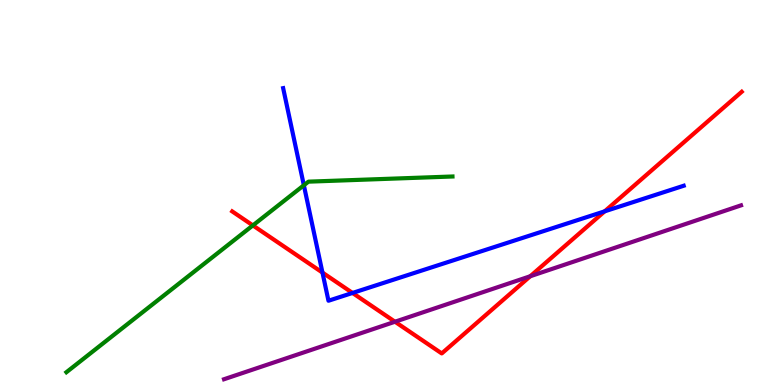[{'lines': ['blue', 'red'], 'intersections': [{'x': 4.16, 'y': 2.92}, {'x': 4.55, 'y': 2.39}, {'x': 7.8, 'y': 4.51}]}, {'lines': ['green', 'red'], 'intersections': [{'x': 3.26, 'y': 4.15}]}, {'lines': ['purple', 'red'], 'intersections': [{'x': 5.1, 'y': 1.64}, {'x': 6.84, 'y': 2.82}]}, {'lines': ['blue', 'green'], 'intersections': [{'x': 3.92, 'y': 5.19}]}, {'lines': ['blue', 'purple'], 'intersections': []}, {'lines': ['green', 'purple'], 'intersections': []}]